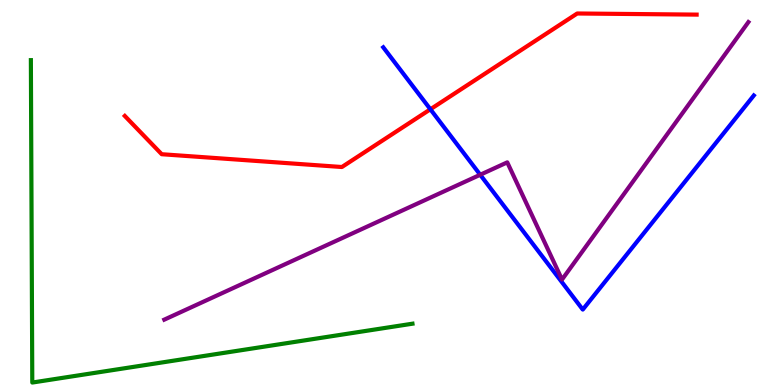[{'lines': ['blue', 'red'], 'intersections': [{'x': 5.55, 'y': 7.16}]}, {'lines': ['green', 'red'], 'intersections': []}, {'lines': ['purple', 'red'], 'intersections': []}, {'lines': ['blue', 'green'], 'intersections': []}, {'lines': ['blue', 'purple'], 'intersections': [{'x': 6.2, 'y': 5.46}]}, {'lines': ['green', 'purple'], 'intersections': []}]